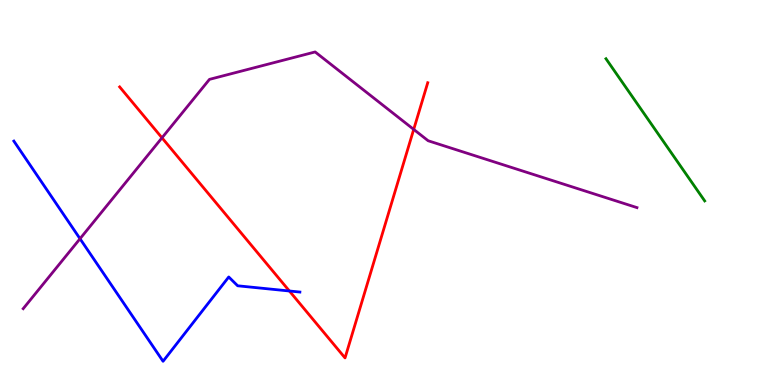[{'lines': ['blue', 'red'], 'intersections': [{'x': 3.73, 'y': 2.44}]}, {'lines': ['green', 'red'], 'intersections': []}, {'lines': ['purple', 'red'], 'intersections': [{'x': 2.09, 'y': 6.42}, {'x': 5.34, 'y': 6.64}]}, {'lines': ['blue', 'green'], 'intersections': []}, {'lines': ['blue', 'purple'], 'intersections': [{'x': 1.03, 'y': 3.8}]}, {'lines': ['green', 'purple'], 'intersections': []}]